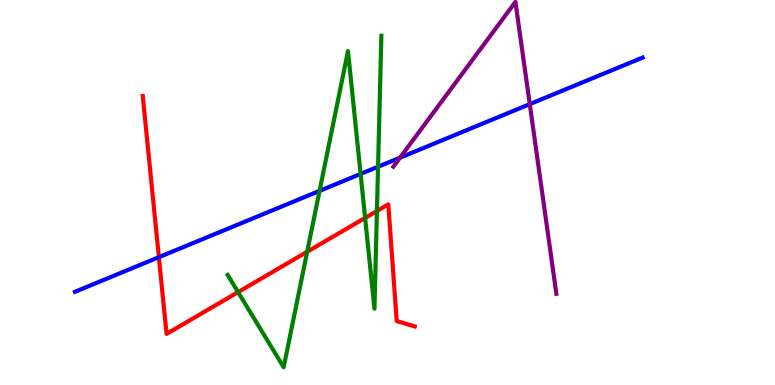[{'lines': ['blue', 'red'], 'intersections': [{'x': 2.05, 'y': 3.32}]}, {'lines': ['green', 'red'], 'intersections': [{'x': 3.07, 'y': 2.41}, {'x': 3.96, 'y': 3.46}, {'x': 4.71, 'y': 4.34}, {'x': 4.86, 'y': 4.52}]}, {'lines': ['purple', 'red'], 'intersections': []}, {'lines': ['blue', 'green'], 'intersections': [{'x': 4.12, 'y': 5.04}, {'x': 4.65, 'y': 5.48}, {'x': 4.88, 'y': 5.67}]}, {'lines': ['blue', 'purple'], 'intersections': [{'x': 5.16, 'y': 5.9}, {'x': 6.84, 'y': 7.3}]}, {'lines': ['green', 'purple'], 'intersections': []}]